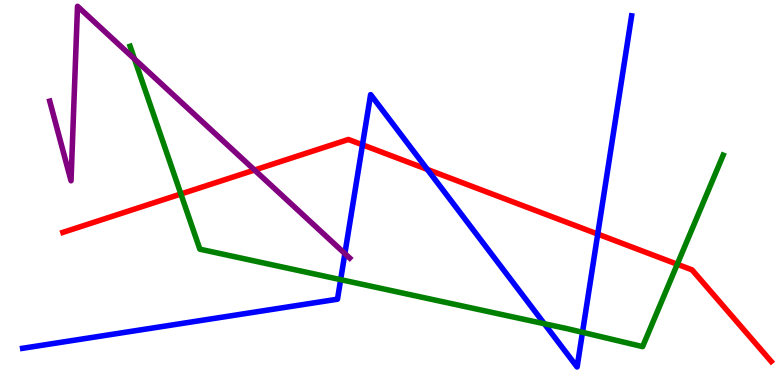[{'lines': ['blue', 'red'], 'intersections': [{'x': 4.68, 'y': 6.24}, {'x': 5.51, 'y': 5.6}, {'x': 7.71, 'y': 3.92}]}, {'lines': ['green', 'red'], 'intersections': [{'x': 2.33, 'y': 4.96}, {'x': 8.74, 'y': 3.14}]}, {'lines': ['purple', 'red'], 'intersections': [{'x': 3.28, 'y': 5.58}]}, {'lines': ['blue', 'green'], 'intersections': [{'x': 4.4, 'y': 2.74}, {'x': 7.02, 'y': 1.59}, {'x': 7.52, 'y': 1.37}]}, {'lines': ['blue', 'purple'], 'intersections': [{'x': 4.45, 'y': 3.41}]}, {'lines': ['green', 'purple'], 'intersections': [{'x': 1.74, 'y': 8.47}]}]